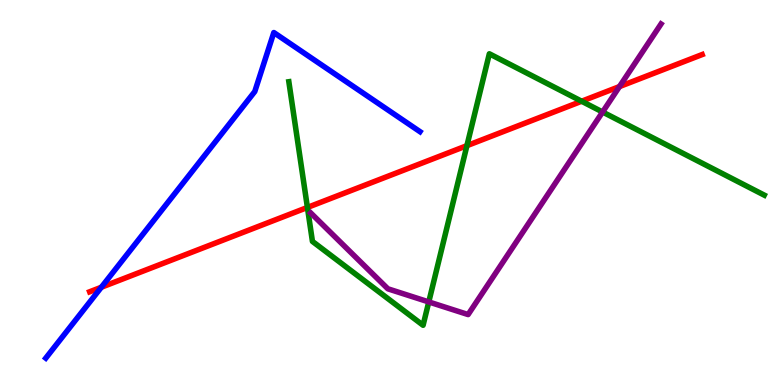[{'lines': ['blue', 'red'], 'intersections': [{'x': 1.31, 'y': 2.54}]}, {'lines': ['green', 'red'], 'intersections': [{'x': 3.97, 'y': 4.61}, {'x': 6.02, 'y': 6.22}, {'x': 7.5, 'y': 7.37}]}, {'lines': ['purple', 'red'], 'intersections': [{'x': 7.99, 'y': 7.75}]}, {'lines': ['blue', 'green'], 'intersections': []}, {'lines': ['blue', 'purple'], 'intersections': []}, {'lines': ['green', 'purple'], 'intersections': [{'x': 5.53, 'y': 2.16}, {'x': 7.78, 'y': 7.09}]}]